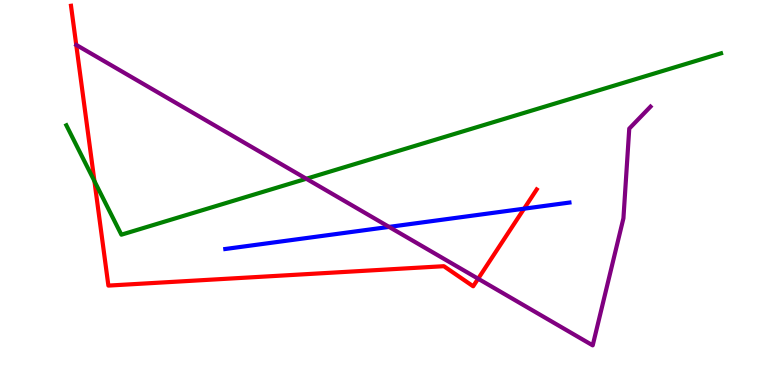[{'lines': ['blue', 'red'], 'intersections': [{'x': 6.76, 'y': 4.58}]}, {'lines': ['green', 'red'], 'intersections': [{'x': 1.22, 'y': 5.3}]}, {'lines': ['purple', 'red'], 'intersections': [{'x': 6.17, 'y': 2.76}]}, {'lines': ['blue', 'green'], 'intersections': []}, {'lines': ['blue', 'purple'], 'intersections': [{'x': 5.02, 'y': 4.11}]}, {'lines': ['green', 'purple'], 'intersections': [{'x': 3.95, 'y': 5.36}]}]